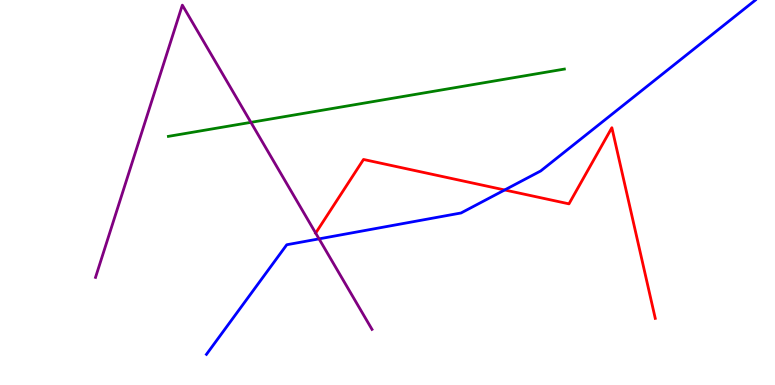[{'lines': ['blue', 'red'], 'intersections': [{'x': 6.51, 'y': 5.07}]}, {'lines': ['green', 'red'], 'intersections': []}, {'lines': ['purple', 'red'], 'intersections': [{'x': 4.07, 'y': 3.95}]}, {'lines': ['blue', 'green'], 'intersections': []}, {'lines': ['blue', 'purple'], 'intersections': [{'x': 4.12, 'y': 3.8}]}, {'lines': ['green', 'purple'], 'intersections': [{'x': 3.24, 'y': 6.82}]}]